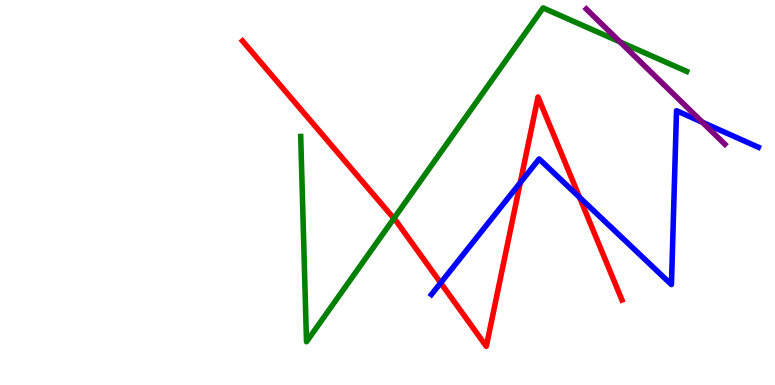[{'lines': ['blue', 'red'], 'intersections': [{'x': 5.69, 'y': 2.65}, {'x': 6.71, 'y': 5.25}, {'x': 7.48, 'y': 4.87}]}, {'lines': ['green', 'red'], 'intersections': [{'x': 5.08, 'y': 4.33}]}, {'lines': ['purple', 'red'], 'intersections': []}, {'lines': ['blue', 'green'], 'intersections': []}, {'lines': ['blue', 'purple'], 'intersections': [{'x': 9.06, 'y': 6.82}]}, {'lines': ['green', 'purple'], 'intersections': [{'x': 8.0, 'y': 8.91}]}]